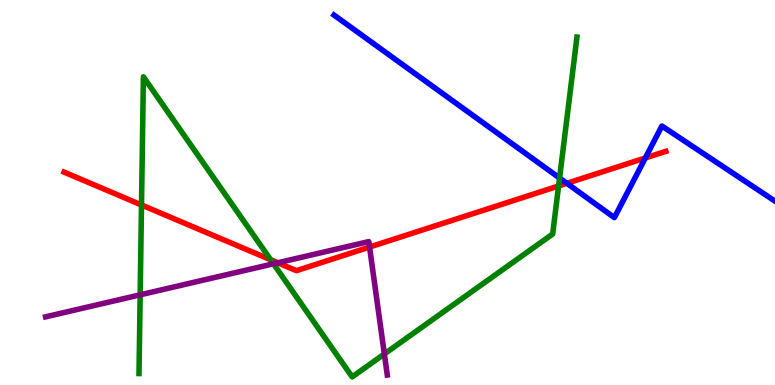[{'lines': ['blue', 'red'], 'intersections': [{'x': 7.31, 'y': 5.24}, {'x': 8.33, 'y': 5.9}]}, {'lines': ['green', 'red'], 'intersections': [{'x': 1.83, 'y': 4.68}, {'x': 3.49, 'y': 3.25}, {'x': 7.21, 'y': 5.17}]}, {'lines': ['purple', 'red'], 'intersections': [{'x': 3.58, 'y': 3.17}, {'x': 4.77, 'y': 3.58}]}, {'lines': ['blue', 'green'], 'intersections': [{'x': 7.22, 'y': 5.38}]}, {'lines': ['blue', 'purple'], 'intersections': []}, {'lines': ['green', 'purple'], 'intersections': [{'x': 1.81, 'y': 2.34}, {'x': 3.53, 'y': 3.15}, {'x': 4.96, 'y': 0.806}]}]